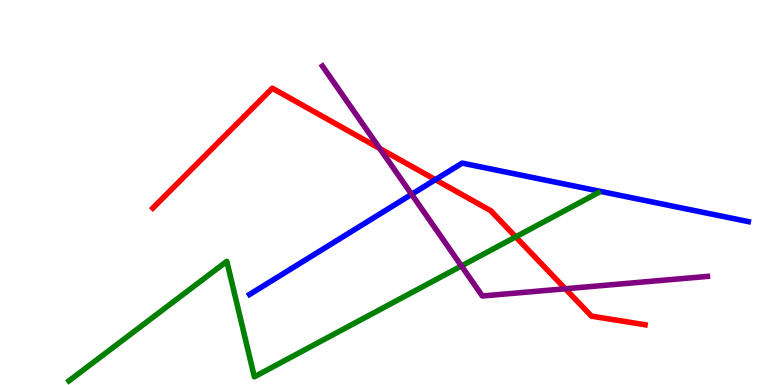[{'lines': ['blue', 'red'], 'intersections': [{'x': 5.62, 'y': 5.33}]}, {'lines': ['green', 'red'], 'intersections': [{'x': 6.65, 'y': 3.85}]}, {'lines': ['purple', 'red'], 'intersections': [{'x': 4.9, 'y': 6.14}, {'x': 7.29, 'y': 2.5}]}, {'lines': ['blue', 'green'], 'intersections': []}, {'lines': ['blue', 'purple'], 'intersections': [{'x': 5.31, 'y': 4.95}]}, {'lines': ['green', 'purple'], 'intersections': [{'x': 5.95, 'y': 3.09}]}]